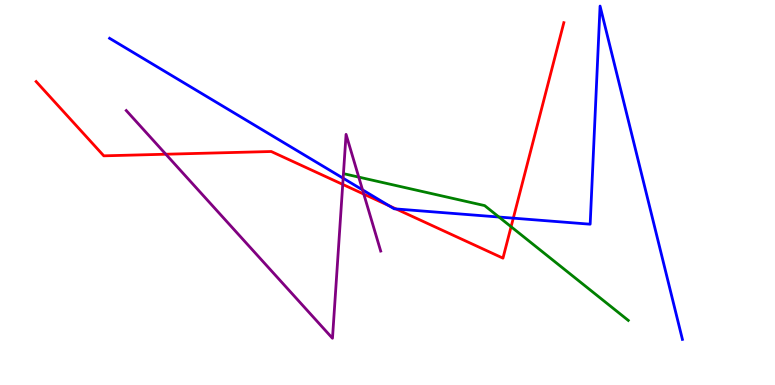[{'lines': ['blue', 'red'], 'intersections': [{'x': 5.02, 'y': 4.66}, {'x': 5.11, 'y': 4.57}, {'x': 6.62, 'y': 4.33}]}, {'lines': ['green', 'red'], 'intersections': [{'x': 6.59, 'y': 4.11}]}, {'lines': ['purple', 'red'], 'intersections': [{'x': 2.14, 'y': 5.99}, {'x': 4.42, 'y': 5.21}, {'x': 4.69, 'y': 4.96}]}, {'lines': ['blue', 'green'], 'intersections': [{'x': 6.44, 'y': 4.36}]}, {'lines': ['blue', 'purple'], 'intersections': [{'x': 4.43, 'y': 5.37}, {'x': 4.68, 'y': 5.07}]}, {'lines': ['green', 'purple'], 'intersections': [{'x': 4.63, 'y': 5.4}]}]